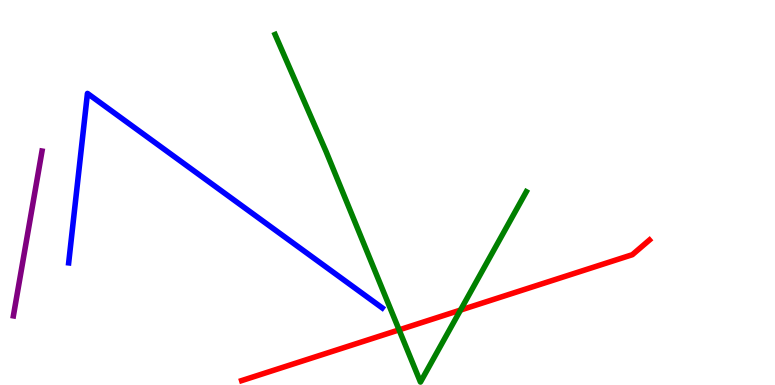[{'lines': ['blue', 'red'], 'intersections': []}, {'lines': ['green', 'red'], 'intersections': [{'x': 5.15, 'y': 1.43}, {'x': 5.94, 'y': 1.95}]}, {'lines': ['purple', 'red'], 'intersections': []}, {'lines': ['blue', 'green'], 'intersections': []}, {'lines': ['blue', 'purple'], 'intersections': []}, {'lines': ['green', 'purple'], 'intersections': []}]